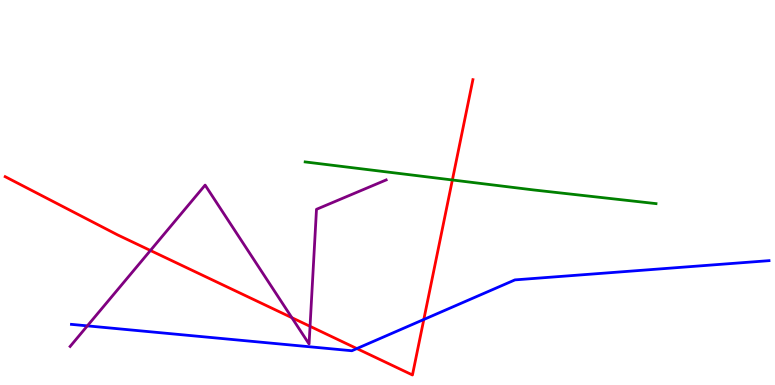[{'lines': ['blue', 'red'], 'intersections': [{'x': 4.6, 'y': 0.946}, {'x': 5.47, 'y': 1.7}]}, {'lines': ['green', 'red'], 'intersections': [{'x': 5.84, 'y': 5.33}]}, {'lines': ['purple', 'red'], 'intersections': [{'x': 1.94, 'y': 3.49}, {'x': 3.77, 'y': 1.75}, {'x': 4.0, 'y': 1.52}]}, {'lines': ['blue', 'green'], 'intersections': []}, {'lines': ['blue', 'purple'], 'intersections': [{'x': 1.13, 'y': 1.54}]}, {'lines': ['green', 'purple'], 'intersections': []}]